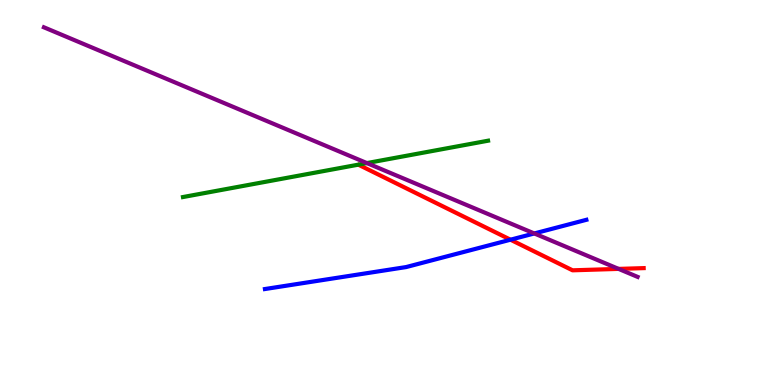[{'lines': ['blue', 'red'], 'intersections': [{'x': 6.59, 'y': 3.77}]}, {'lines': ['green', 'red'], 'intersections': []}, {'lines': ['purple', 'red'], 'intersections': [{'x': 7.98, 'y': 3.02}]}, {'lines': ['blue', 'green'], 'intersections': []}, {'lines': ['blue', 'purple'], 'intersections': [{'x': 6.89, 'y': 3.94}]}, {'lines': ['green', 'purple'], 'intersections': [{'x': 4.73, 'y': 5.76}]}]